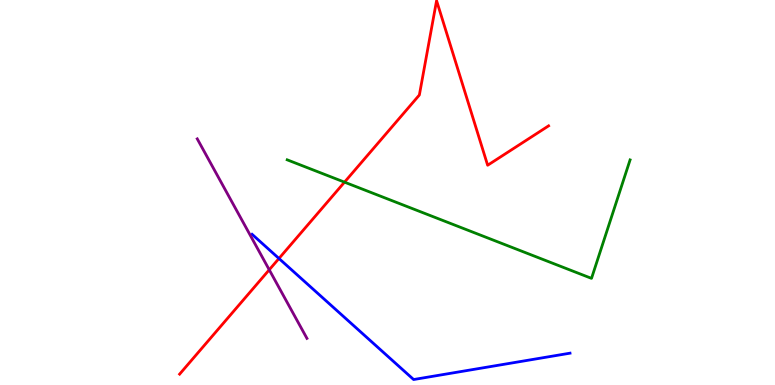[{'lines': ['blue', 'red'], 'intersections': [{'x': 3.6, 'y': 3.29}]}, {'lines': ['green', 'red'], 'intersections': [{'x': 4.45, 'y': 5.27}]}, {'lines': ['purple', 'red'], 'intersections': [{'x': 3.47, 'y': 2.99}]}, {'lines': ['blue', 'green'], 'intersections': []}, {'lines': ['blue', 'purple'], 'intersections': []}, {'lines': ['green', 'purple'], 'intersections': []}]